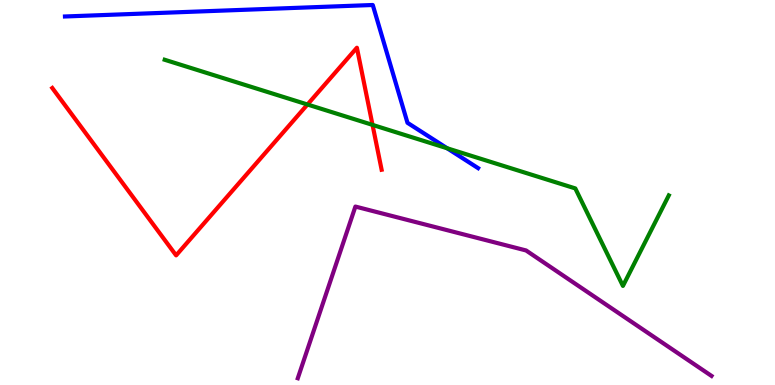[{'lines': ['blue', 'red'], 'intersections': []}, {'lines': ['green', 'red'], 'intersections': [{'x': 3.97, 'y': 7.29}, {'x': 4.81, 'y': 6.76}]}, {'lines': ['purple', 'red'], 'intersections': []}, {'lines': ['blue', 'green'], 'intersections': [{'x': 5.77, 'y': 6.15}]}, {'lines': ['blue', 'purple'], 'intersections': []}, {'lines': ['green', 'purple'], 'intersections': []}]